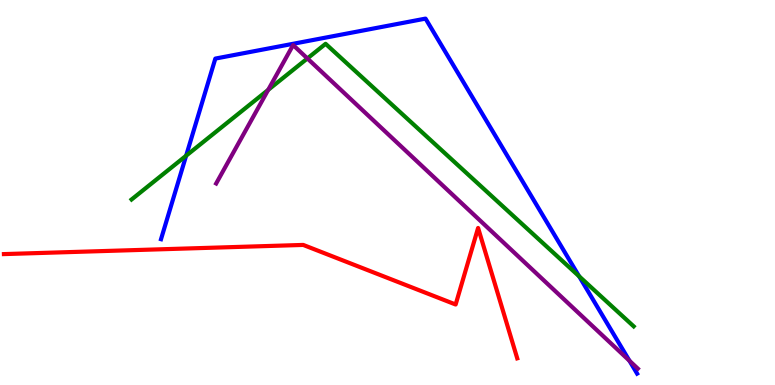[{'lines': ['blue', 'red'], 'intersections': []}, {'lines': ['green', 'red'], 'intersections': []}, {'lines': ['purple', 'red'], 'intersections': []}, {'lines': ['blue', 'green'], 'intersections': [{'x': 2.4, 'y': 5.96}, {'x': 7.47, 'y': 2.82}]}, {'lines': ['blue', 'purple'], 'intersections': [{'x': 8.12, 'y': 0.63}]}, {'lines': ['green', 'purple'], 'intersections': [{'x': 3.46, 'y': 7.67}, {'x': 3.97, 'y': 8.48}]}]